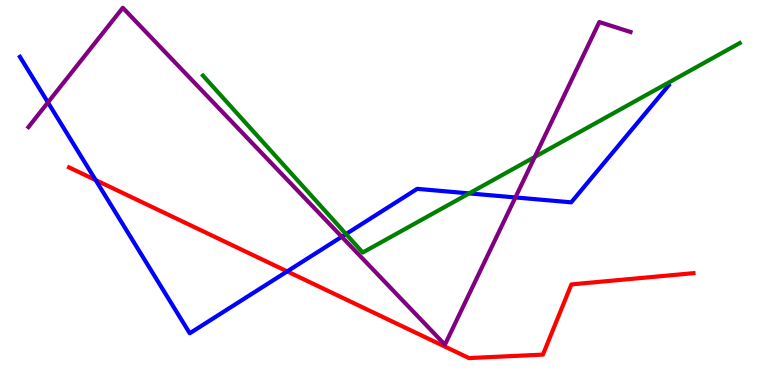[{'lines': ['blue', 'red'], 'intersections': [{'x': 1.23, 'y': 5.32}, {'x': 3.71, 'y': 2.95}]}, {'lines': ['green', 'red'], 'intersections': []}, {'lines': ['purple', 'red'], 'intersections': []}, {'lines': ['blue', 'green'], 'intersections': [{'x': 4.46, 'y': 3.92}, {'x': 6.05, 'y': 4.98}]}, {'lines': ['blue', 'purple'], 'intersections': [{'x': 0.619, 'y': 7.34}, {'x': 4.41, 'y': 3.85}, {'x': 6.65, 'y': 4.87}]}, {'lines': ['green', 'purple'], 'intersections': [{'x': 6.9, 'y': 5.92}]}]